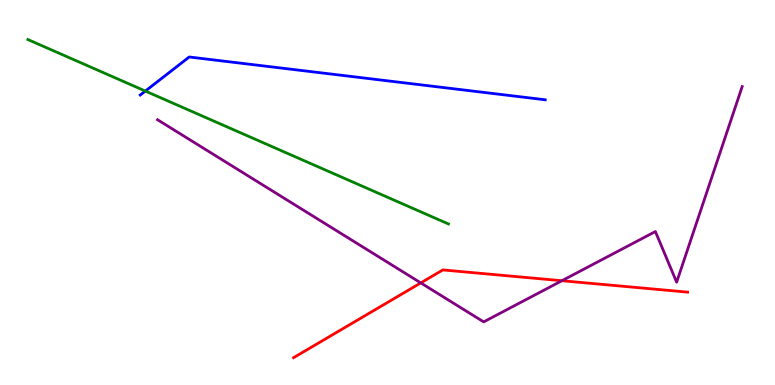[{'lines': ['blue', 'red'], 'intersections': []}, {'lines': ['green', 'red'], 'intersections': []}, {'lines': ['purple', 'red'], 'intersections': [{'x': 5.43, 'y': 2.65}, {'x': 7.25, 'y': 2.71}]}, {'lines': ['blue', 'green'], 'intersections': [{'x': 1.88, 'y': 7.63}]}, {'lines': ['blue', 'purple'], 'intersections': []}, {'lines': ['green', 'purple'], 'intersections': []}]